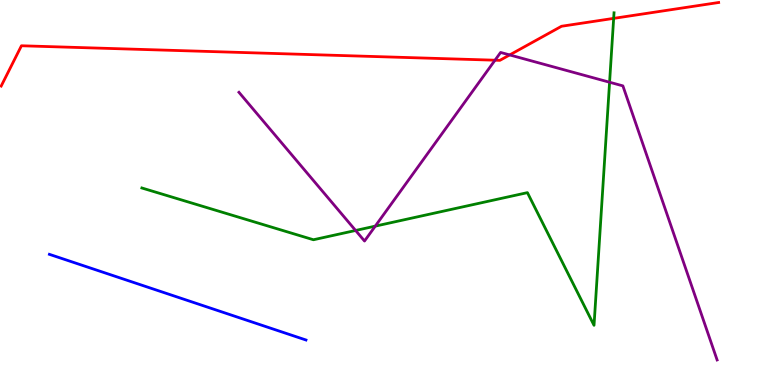[{'lines': ['blue', 'red'], 'intersections': []}, {'lines': ['green', 'red'], 'intersections': [{'x': 7.92, 'y': 9.52}]}, {'lines': ['purple', 'red'], 'intersections': [{'x': 6.39, 'y': 8.44}, {'x': 6.58, 'y': 8.57}]}, {'lines': ['blue', 'green'], 'intersections': []}, {'lines': ['blue', 'purple'], 'intersections': []}, {'lines': ['green', 'purple'], 'intersections': [{'x': 4.59, 'y': 4.01}, {'x': 4.84, 'y': 4.13}, {'x': 7.87, 'y': 7.86}]}]